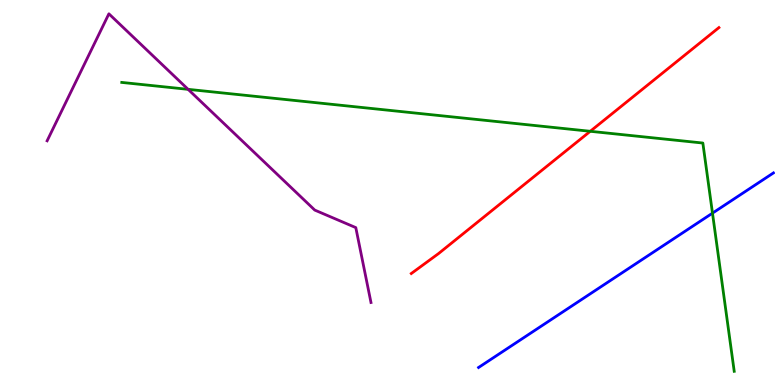[{'lines': ['blue', 'red'], 'intersections': []}, {'lines': ['green', 'red'], 'intersections': [{'x': 7.62, 'y': 6.59}]}, {'lines': ['purple', 'red'], 'intersections': []}, {'lines': ['blue', 'green'], 'intersections': [{'x': 9.19, 'y': 4.46}]}, {'lines': ['blue', 'purple'], 'intersections': []}, {'lines': ['green', 'purple'], 'intersections': [{'x': 2.43, 'y': 7.68}]}]